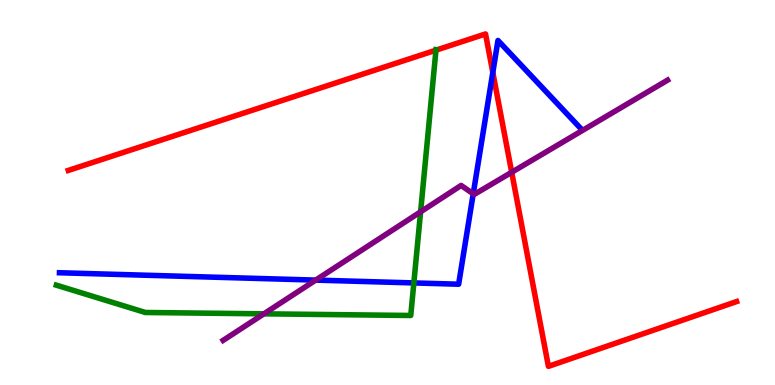[{'lines': ['blue', 'red'], 'intersections': [{'x': 6.36, 'y': 8.12}]}, {'lines': ['green', 'red'], 'intersections': [{'x': 5.63, 'y': 8.7}]}, {'lines': ['purple', 'red'], 'intersections': [{'x': 6.6, 'y': 5.53}]}, {'lines': ['blue', 'green'], 'intersections': [{'x': 5.34, 'y': 2.65}]}, {'lines': ['blue', 'purple'], 'intersections': [{'x': 4.07, 'y': 2.72}, {'x': 6.11, 'y': 4.97}]}, {'lines': ['green', 'purple'], 'intersections': [{'x': 3.41, 'y': 1.85}, {'x': 5.43, 'y': 4.5}]}]